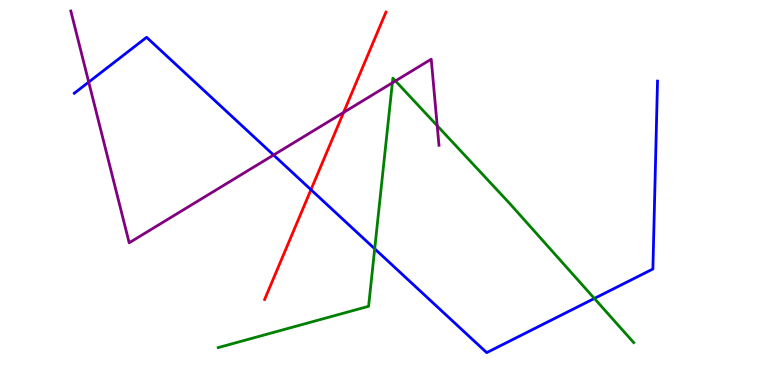[{'lines': ['blue', 'red'], 'intersections': [{'x': 4.01, 'y': 5.07}]}, {'lines': ['green', 'red'], 'intersections': []}, {'lines': ['purple', 'red'], 'intersections': [{'x': 4.43, 'y': 7.08}]}, {'lines': ['blue', 'green'], 'intersections': [{'x': 4.83, 'y': 3.54}, {'x': 7.67, 'y': 2.25}]}, {'lines': ['blue', 'purple'], 'intersections': [{'x': 1.14, 'y': 7.87}, {'x': 3.53, 'y': 5.97}]}, {'lines': ['green', 'purple'], 'intersections': [{'x': 5.06, 'y': 7.85}, {'x': 5.1, 'y': 7.9}, {'x': 5.64, 'y': 6.73}]}]